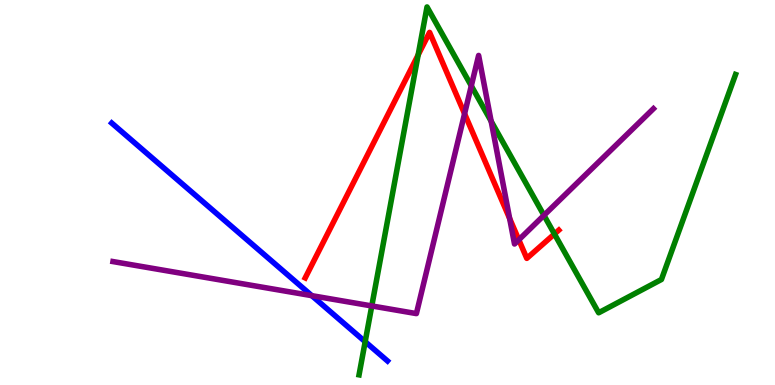[{'lines': ['blue', 'red'], 'intersections': []}, {'lines': ['green', 'red'], 'intersections': [{'x': 5.4, 'y': 8.57}, {'x': 7.15, 'y': 3.92}]}, {'lines': ['purple', 'red'], 'intersections': [{'x': 5.99, 'y': 7.05}, {'x': 6.58, 'y': 4.32}, {'x': 6.69, 'y': 3.77}]}, {'lines': ['blue', 'green'], 'intersections': [{'x': 4.71, 'y': 1.12}]}, {'lines': ['blue', 'purple'], 'intersections': [{'x': 4.02, 'y': 2.32}]}, {'lines': ['green', 'purple'], 'intersections': [{'x': 4.8, 'y': 2.05}, {'x': 6.08, 'y': 7.77}, {'x': 6.34, 'y': 6.85}, {'x': 7.02, 'y': 4.41}]}]